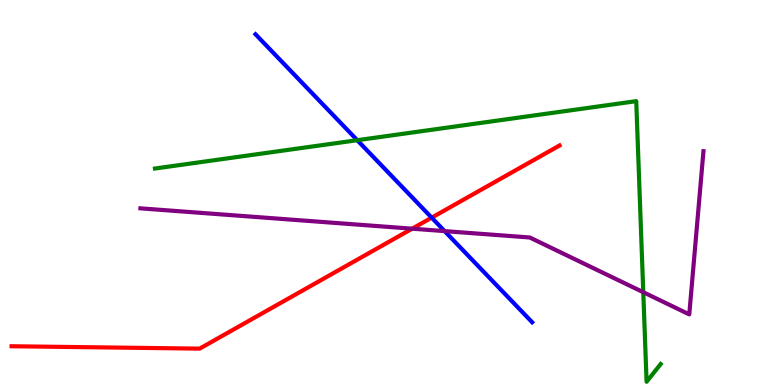[{'lines': ['blue', 'red'], 'intersections': [{'x': 5.57, 'y': 4.35}]}, {'lines': ['green', 'red'], 'intersections': []}, {'lines': ['purple', 'red'], 'intersections': [{'x': 5.32, 'y': 4.06}]}, {'lines': ['blue', 'green'], 'intersections': [{'x': 4.61, 'y': 6.36}]}, {'lines': ['blue', 'purple'], 'intersections': [{'x': 5.74, 'y': 4.0}]}, {'lines': ['green', 'purple'], 'intersections': [{'x': 8.3, 'y': 2.41}]}]